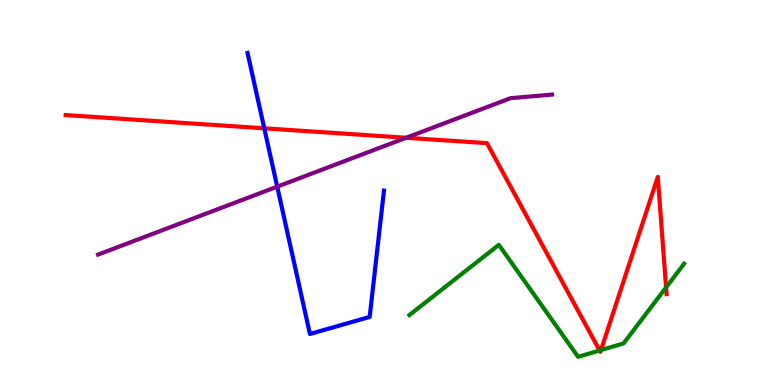[{'lines': ['blue', 'red'], 'intersections': [{'x': 3.41, 'y': 6.67}]}, {'lines': ['green', 'red'], 'intersections': [{'x': 7.74, 'y': 0.897}, {'x': 7.75, 'y': 0.907}, {'x': 8.59, 'y': 2.53}]}, {'lines': ['purple', 'red'], 'intersections': [{'x': 5.24, 'y': 6.42}]}, {'lines': ['blue', 'green'], 'intersections': []}, {'lines': ['blue', 'purple'], 'intersections': [{'x': 3.58, 'y': 5.15}]}, {'lines': ['green', 'purple'], 'intersections': []}]